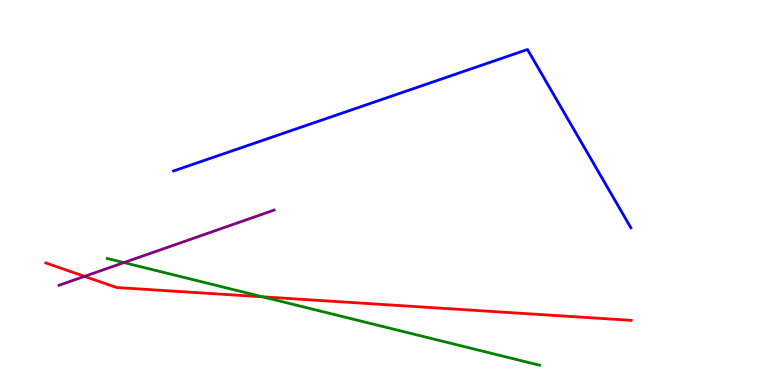[{'lines': ['blue', 'red'], 'intersections': []}, {'lines': ['green', 'red'], 'intersections': [{'x': 3.39, 'y': 2.29}]}, {'lines': ['purple', 'red'], 'intersections': [{'x': 1.09, 'y': 2.82}]}, {'lines': ['blue', 'green'], 'intersections': []}, {'lines': ['blue', 'purple'], 'intersections': []}, {'lines': ['green', 'purple'], 'intersections': [{'x': 1.6, 'y': 3.18}]}]